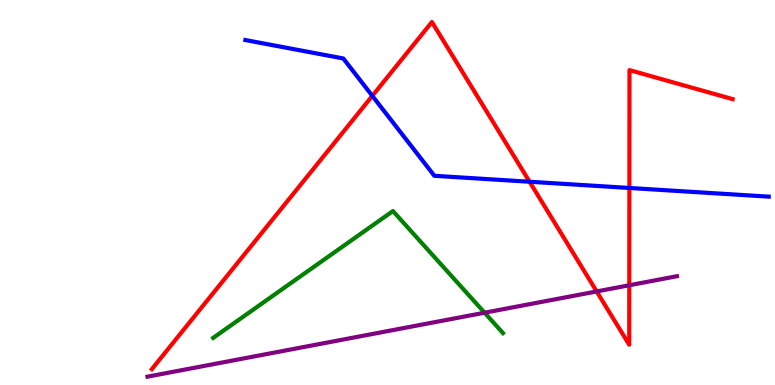[{'lines': ['blue', 'red'], 'intersections': [{'x': 4.8, 'y': 7.51}, {'x': 6.83, 'y': 5.28}, {'x': 8.12, 'y': 5.12}]}, {'lines': ['green', 'red'], 'intersections': []}, {'lines': ['purple', 'red'], 'intersections': [{'x': 7.7, 'y': 2.43}, {'x': 8.12, 'y': 2.59}]}, {'lines': ['blue', 'green'], 'intersections': []}, {'lines': ['blue', 'purple'], 'intersections': []}, {'lines': ['green', 'purple'], 'intersections': [{'x': 6.25, 'y': 1.88}]}]